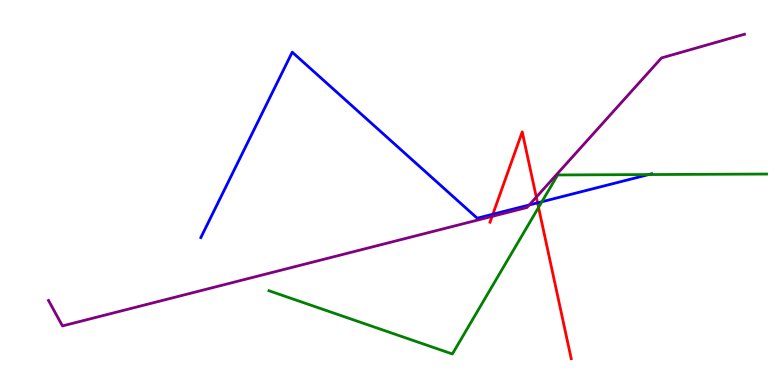[{'lines': ['blue', 'red'], 'intersections': [{'x': 6.36, 'y': 4.44}, {'x': 6.94, 'y': 4.73}]}, {'lines': ['green', 'red'], 'intersections': [{'x': 6.95, 'y': 4.61}]}, {'lines': ['purple', 'red'], 'intersections': [{'x': 6.35, 'y': 4.38}, {'x': 6.92, 'y': 4.88}]}, {'lines': ['blue', 'green'], 'intersections': [{'x': 6.99, 'y': 4.76}, {'x': 8.37, 'y': 5.47}]}, {'lines': ['blue', 'purple'], 'intersections': [{'x': 6.83, 'y': 4.68}]}, {'lines': ['green', 'purple'], 'intersections': []}]